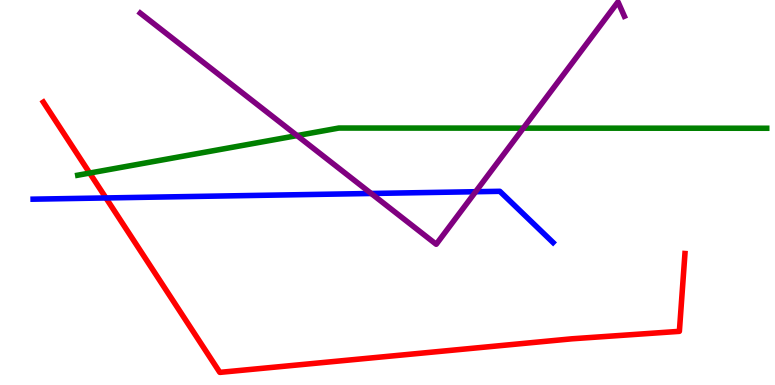[{'lines': ['blue', 'red'], 'intersections': [{'x': 1.37, 'y': 4.86}]}, {'lines': ['green', 'red'], 'intersections': [{'x': 1.16, 'y': 5.51}]}, {'lines': ['purple', 'red'], 'intersections': []}, {'lines': ['blue', 'green'], 'intersections': []}, {'lines': ['blue', 'purple'], 'intersections': [{'x': 4.79, 'y': 4.97}, {'x': 6.14, 'y': 5.02}]}, {'lines': ['green', 'purple'], 'intersections': [{'x': 3.83, 'y': 6.48}, {'x': 6.75, 'y': 6.67}]}]